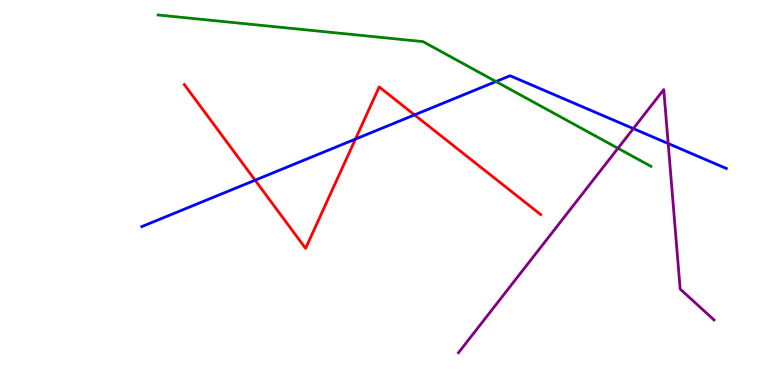[{'lines': ['blue', 'red'], 'intersections': [{'x': 3.29, 'y': 5.32}, {'x': 4.59, 'y': 6.39}, {'x': 5.35, 'y': 7.02}]}, {'lines': ['green', 'red'], 'intersections': []}, {'lines': ['purple', 'red'], 'intersections': []}, {'lines': ['blue', 'green'], 'intersections': [{'x': 6.4, 'y': 7.88}]}, {'lines': ['blue', 'purple'], 'intersections': [{'x': 8.17, 'y': 6.66}, {'x': 8.62, 'y': 6.27}]}, {'lines': ['green', 'purple'], 'intersections': [{'x': 7.97, 'y': 6.15}]}]